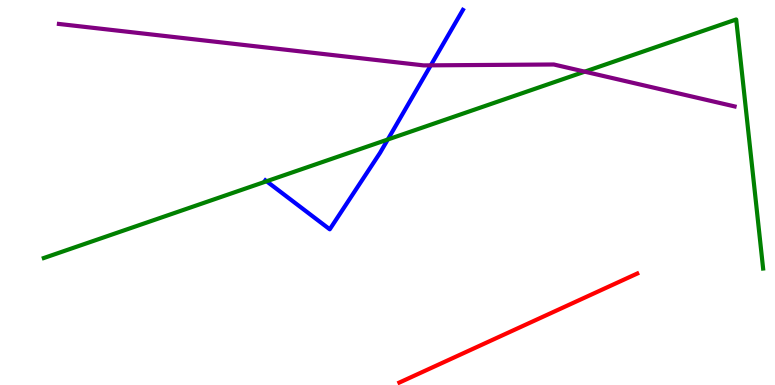[{'lines': ['blue', 'red'], 'intersections': []}, {'lines': ['green', 'red'], 'intersections': []}, {'lines': ['purple', 'red'], 'intersections': []}, {'lines': ['blue', 'green'], 'intersections': [{'x': 3.44, 'y': 5.29}, {'x': 5.0, 'y': 6.38}]}, {'lines': ['blue', 'purple'], 'intersections': [{'x': 5.56, 'y': 8.3}]}, {'lines': ['green', 'purple'], 'intersections': [{'x': 7.54, 'y': 8.14}]}]